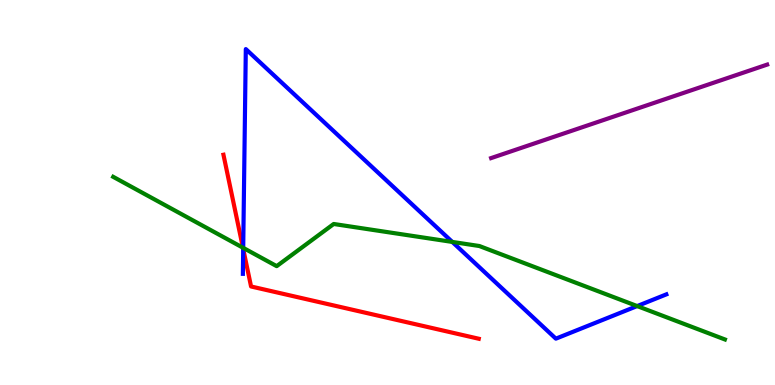[{'lines': ['blue', 'red'], 'intersections': [{'x': 3.14, 'y': 3.53}]}, {'lines': ['green', 'red'], 'intersections': [{'x': 3.13, 'y': 3.57}]}, {'lines': ['purple', 'red'], 'intersections': []}, {'lines': ['blue', 'green'], 'intersections': [{'x': 3.14, 'y': 3.56}, {'x': 5.84, 'y': 3.72}, {'x': 8.22, 'y': 2.05}]}, {'lines': ['blue', 'purple'], 'intersections': []}, {'lines': ['green', 'purple'], 'intersections': []}]